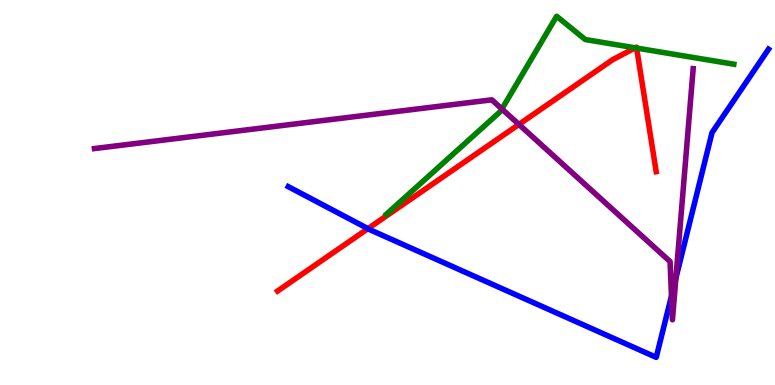[{'lines': ['blue', 'red'], 'intersections': [{'x': 4.75, 'y': 4.06}]}, {'lines': ['green', 'red'], 'intersections': [{'x': 8.2, 'y': 8.76}, {'x': 8.21, 'y': 8.75}]}, {'lines': ['purple', 'red'], 'intersections': [{'x': 6.7, 'y': 6.77}]}, {'lines': ['blue', 'green'], 'intersections': []}, {'lines': ['blue', 'purple'], 'intersections': [{'x': 8.66, 'y': 2.31}, {'x': 8.72, 'y': 2.77}]}, {'lines': ['green', 'purple'], 'intersections': [{'x': 6.48, 'y': 7.17}]}]